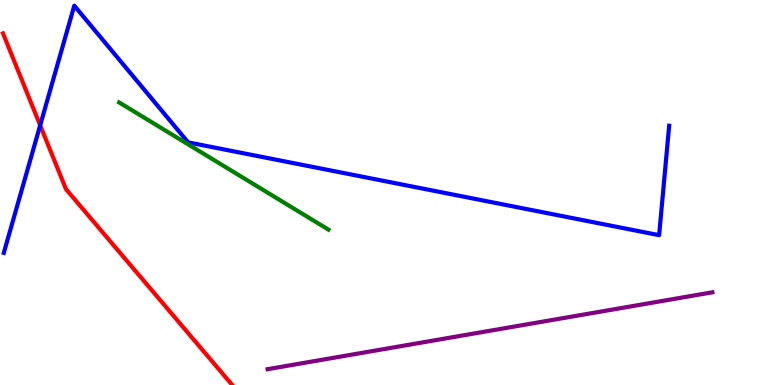[{'lines': ['blue', 'red'], 'intersections': [{'x': 0.518, 'y': 6.74}]}, {'lines': ['green', 'red'], 'intersections': []}, {'lines': ['purple', 'red'], 'intersections': []}, {'lines': ['blue', 'green'], 'intersections': []}, {'lines': ['blue', 'purple'], 'intersections': []}, {'lines': ['green', 'purple'], 'intersections': []}]